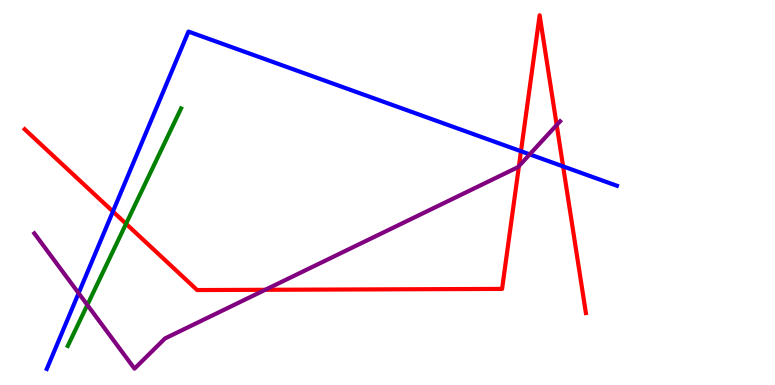[{'lines': ['blue', 'red'], 'intersections': [{'x': 1.46, 'y': 4.51}, {'x': 6.72, 'y': 6.07}, {'x': 7.27, 'y': 5.68}]}, {'lines': ['green', 'red'], 'intersections': [{'x': 1.63, 'y': 4.19}]}, {'lines': ['purple', 'red'], 'intersections': [{'x': 3.42, 'y': 2.47}, {'x': 6.7, 'y': 5.69}, {'x': 7.18, 'y': 6.75}]}, {'lines': ['blue', 'green'], 'intersections': []}, {'lines': ['blue', 'purple'], 'intersections': [{'x': 1.01, 'y': 2.39}, {'x': 6.83, 'y': 5.99}]}, {'lines': ['green', 'purple'], 'intersections': [{'x': 1.13, 'y': 2.08}]}]